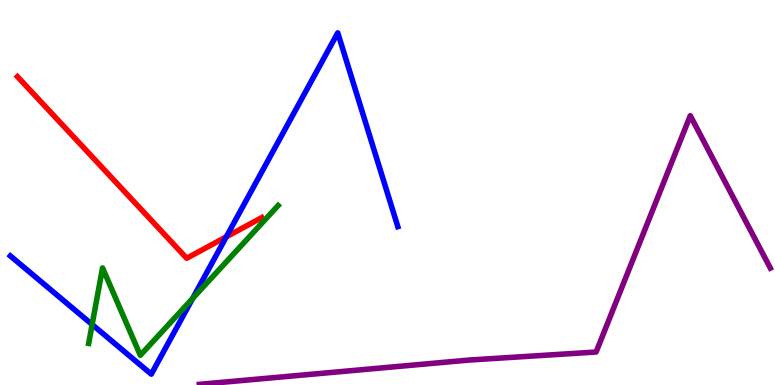[{'lines': ['blue', 'red'], 'intersections': [{'x': 2.92, 'y': 3.85}]}, {'lines': ['green', 'red'], 'intersections': []}, {'lines': ['purple', 'red'], 'intersections': []}, {'lines': ['blue', 'green'], 'intersections': [{'x': 1.19, 'y': 1.57}, {'x': 2.49, 'y': 2.25}]}, {'lines': ['blue', 'purple'], 'intersections': []}, {'lines': ['green', 'purple'], 'intersections': []}]